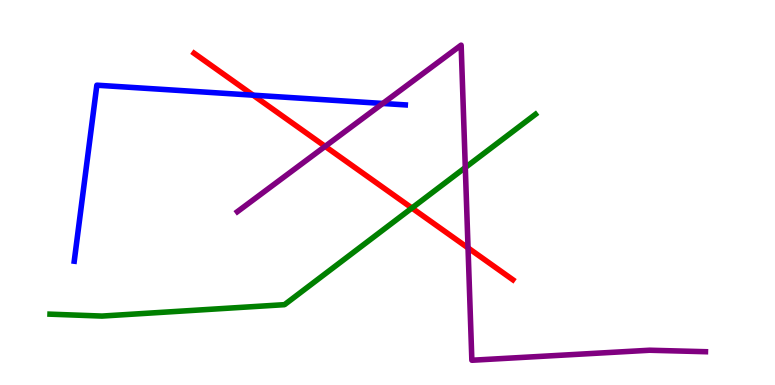[{'lines': ['blue', 'red'], 'intersections': [{'x': 3.27, 'y': 7.53}]}, {'lines': ['green', 'red'], 'intersections': [{'x': 5.32, 'y': 4.6}]}, {'lines': ['purple', 'red'], 'intersections': [{'x': 4.2, 'y': 6.2}, {'x': 6.04, 'y': 3.56}]}, {'lines': ['blue', 'green'], 'intersections': []}, {'lines': ['blue', 'purple'], 'intersections': [{'x': 4.94, 'y': 7.31}]}, {'lines': ['green', 'purple'], 'intersections': [{'x': 6.0, 'y': 5.65}]}]